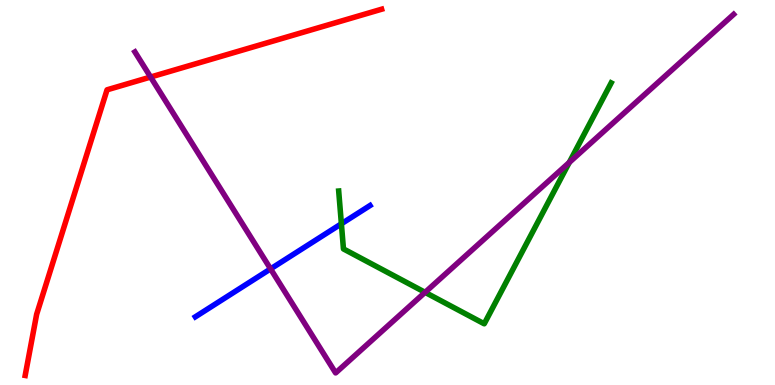[{'lines': ['blue', 'red'], 'intersections': []}, {'lines': ['green', 'red'], 'intersections': []}, {'lines': ['purple', 'red'], 'intersections': [{'x': 1.94, 'y': 8.0}]}, {'lines': ['blue', 'green'], 'intersections': [{'x': 4.4, 'y': 4.19}]}, {'lines': ['blue', 'purple'], 'intersections': [{'x': 3.49, 'y': 3.02}]}, {'lines': ['green', 'purple'], 'intersections': [{'x': 5.48, 'y': 2.41}, {'x': 7.35, 'y': 5.78}]}]